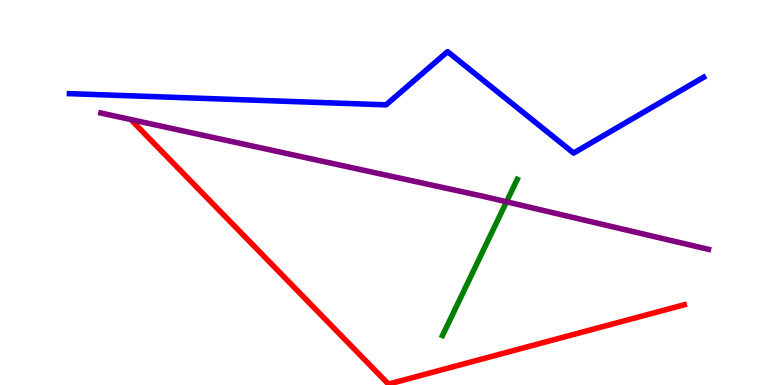[{'lines': ['blue', 'red'], 'intersections': []}, {'lines': ['green', 'red'], 'intersections': []}, {'lines': ['purple', 'red'], 'intersections': []}, {'lines': ['blue', 'green'], 'intersections': []}, {'lines': ['blue', 'purple'], 'intersections': []}, {'lines': ['green', 'purple'], 'intersections': [{'x': 6.54, 'y': 4.76}]}]